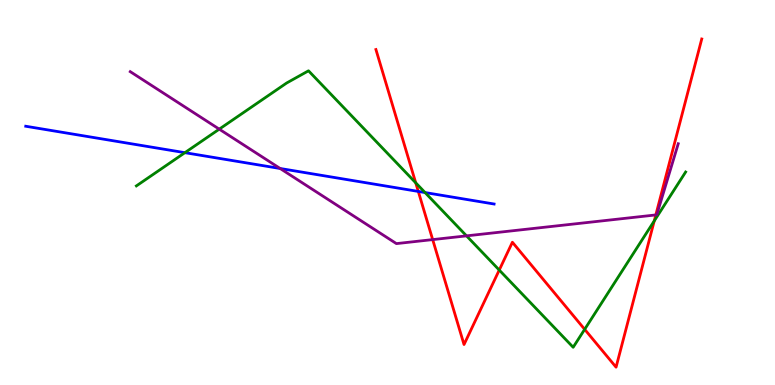[{'lines': ['blue', 'red'], 'intersections': [{'x': 5.4, 'y': 5.03}]}, {'lines': ['green', 'red'], 'intersections': [{'x': 5.36, 'y': 5.25}, {'x': 6.44, 'y': 2.99}, {'x': 7.54, 'y': 1.45}, {'x': 8.44, 'y': 4.26}]}, {'lines': ['purple', 'red'], 'intersections': [{'x': 5.58, 'y': 3.78}, {'x': 8.46, 'y': 4.42}]}, {'lines': ['blue', 'green'], 'intersections': [{'x': 2.39, 'y': 6.03}, {'x': 5.48, 'y': 5.0}]}, {'lines': ['blue', 'purple'], 'intersections': [{'x': 3.61, 'y': 5.62}]}, {'lines': ['green', 'purple'], 'intersections': [{'x': 2.83, 'y': 6.65}, {'x': 6.02, 'y': 3.87}]}]